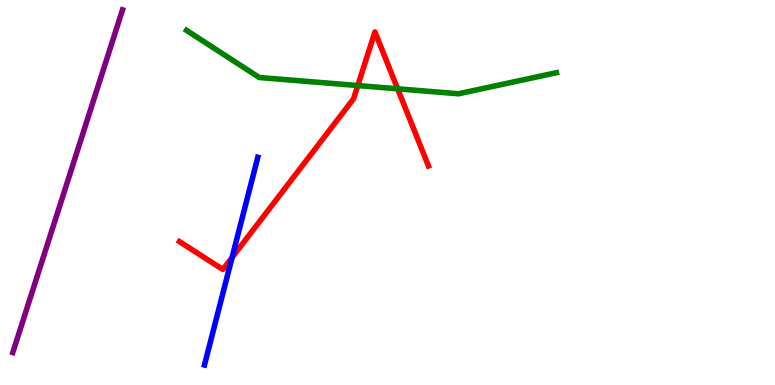[{'lines': ['blue', 'red'], 'intersections': [{'x': 2.99, 'y': 3.31}]}, {'lines': ['green', 'red'], 'intersections': [{'x': 4.62, 'y': 7.78}, {'x': 5.13, 'y': 7.69}]}, {'lines': ['purple', 'red'], 'intersections': []}, {'lines': ['blue', 'green'], 'intersections': []}, {'lines': ['blue', 'purple'], 'intersections': []}, {'lines': ['green', 'purple'], 'intersections': []}]